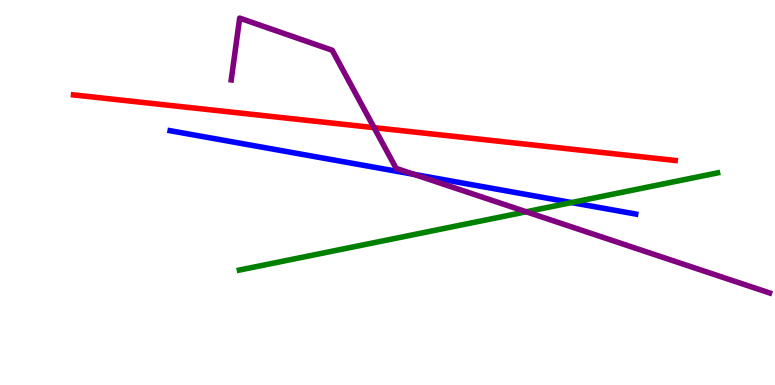[{'lines': ['blue', 'red'], 'intersections': []}, {'lines': ['green', 'red'], 'intersections': []}, {'lines': ['purple', 'red'], 'intersections': [{'x': 4.83, 'y': 6.68}]}, {'lines': ['blue', 'green'], 'intersections': [{'x': 7.38, 'y': 4.74}]}, {'lines': ['blue', 'purple'], 'intersections': [{'x': 5.34, 'y': 5.47}]}, {'lines': ['green', 'purple'], 'intersections': [{'x': 6.79, 'y': 4.5}]}]